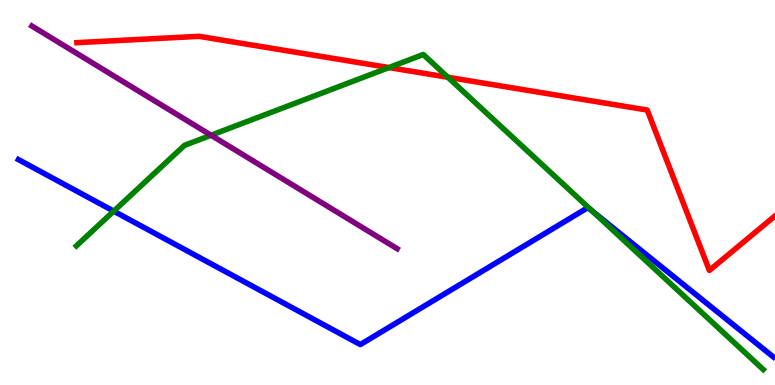[{'lines': ['blue', 'red'], 'intersections': []}, {'lines': ['green', 'red'], 'intersections': [{'x': 5.02, 'y': 8.25}, {'x': 5.78, 'y': 7.99}]}, {'lines': ['purple', 'red'], 'intersections': []}, {'lines': ['blue', 'green'], 'intersections': [{'x': 1.47, 'y': 4.52}, {'x': 7.64, 'y': 4.51}]}, {'lines': ['blue', 'purple'], 'intersections': []}, {'lines': ['green', 'purple'], 'intersections': [{'x': 2.72, 'y': 6.49}]}]